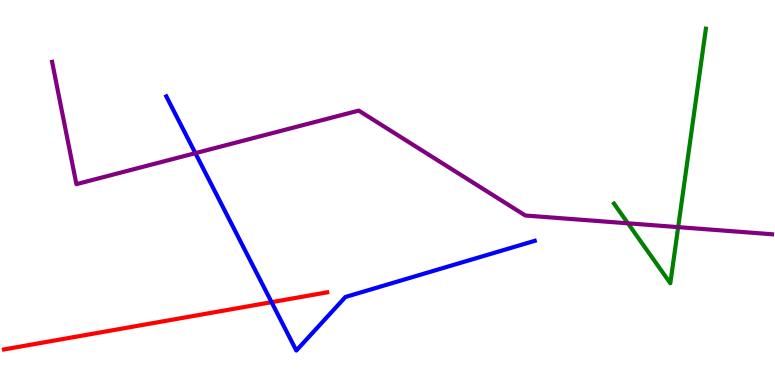[{'lines': ['blue', 'red'], 'intersections': [{'x': 3.5, 'y': 2.15}]}, {'lines': ['green', 'red'], 'intersections': []}, {'lines': ['purple', 'red'], 'intersections': []}, {'lines': ['blue', 'green'], 'intersections': []}, {'lines': ['blue', 'purple'], 'intersections': [{'x': 2.52, 'y': 6.02}]}, {'lines': ['green', 'purple'], 'intersections': [{'x': 8.1, 'y': 4.2}, {'x': 8.75, 'y': 4.1}]}]